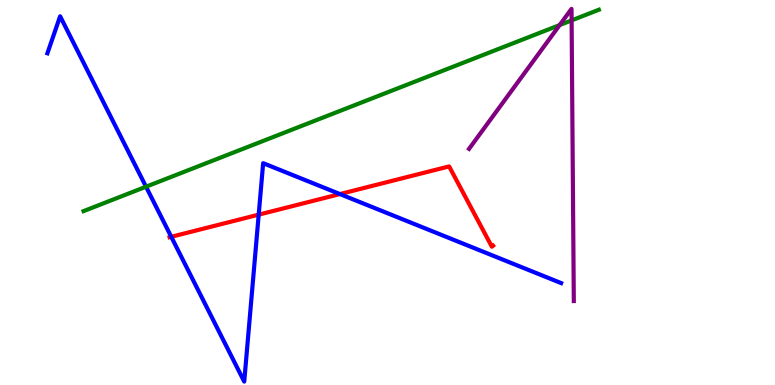[{'lines': ['blue', 'red'], 'intersections': [{'x': 2.21, 'y': 3.85}, {'x': 3.34, 'y': 4.42}, {'x': 4.39, 'y': 4.96}]}, {'lines': ['green', 'red'], 'intersections': []}, {'lines': ['purple', 'red'], 'intersections': []}, {'lines': ['blue', 'green'], 'intersections': [{'x': 1.88, 'y': 5.15}]}, {'lines': ['blue', 'purple'], 'intersections': []}, {'lines': ['green', 'purple'], 'intersections': [{'x': 7.22, 'y': 9.35}, {'x': 7.38, 'y': 9.47}]}]